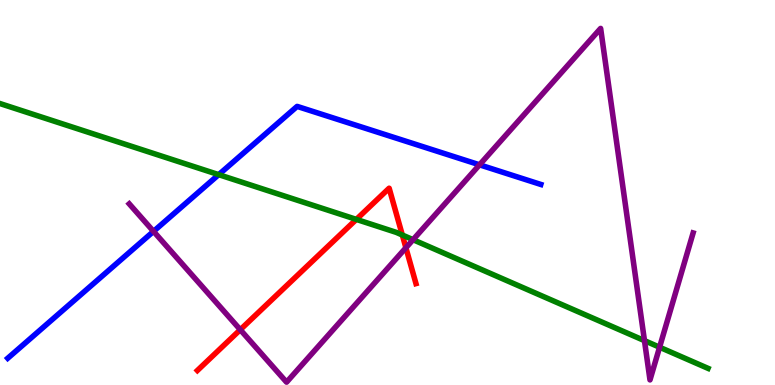[{'lines': ['blue', 'red'], 'intersections': []}, {'lines': ['green', 'red'], 'intersections': [{'x': 4.6, 'y': 4.3}, {'x': 5.19, 'y': 3.9}]}, {'lines': ['purple', 'red'], 'intersections': [{'x': 3.1, 'y': 1.44}, {'x': 5.24, 'y': 3.56}]}, {'lines': ['blue', 'green'], 'intersections': [{'x': 2.82, 'y': 5.46}]}, {'lines': ['blue', 'purple'], 'intersections': [{'x': 1.98, 'y': 3.99}, {'x': 6.19, 'y': 5.72}]}, {'lines': ['green', 'purple'], 'intersections': [{'x': 5.33, 'y': 3.77}, {'x': 8.32, 'y': 1.15}, {'x': 8.51, 'y': 0.981}]}]